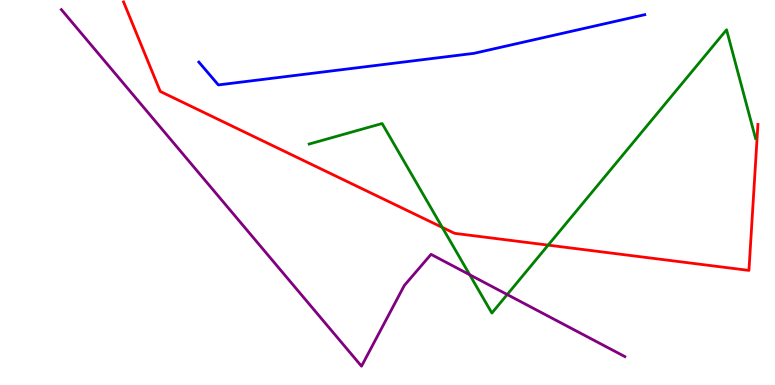[{'lines': ['blue', 'red'], 'intersections': []}, {'lines': ['green', 'red'], 'intersections': [{'x': 5.71, 'y': 4.09}, {'x': 7.07, 'y': 3.63}]}, {'lines': ['purple', 'red'], 'intersections': []}, {'lines': ['blue', 'green'], 'intersections': []}, {'lines': ['blue', 'purple'], 'intersections': []}, {'lines': ['green', 'purple'], 'intersections': [{'x': 6.06, 'y': 2.86}, {'x': 6.54, 'y': 2.35}]}]